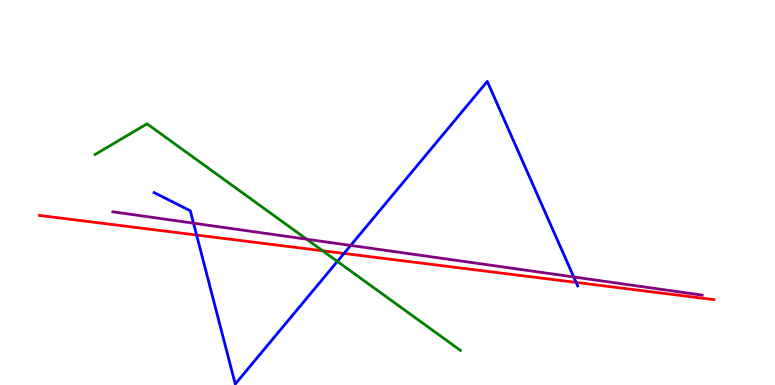[{'lines': ['blue', 'red'], 'intersections': [{'x': 2.54, 'y': 3.9}, {'x': 4.44, 'y': 3.42}, {'x': 7.43, 'y': 2.66}]}, {'lines': ['green', 'red'], 'intersections': [{'x': 4.16, 'y': 3.49}]}, {'lines': ['purple', 'red'], 'intersections': []}, {'lines': ['blue', 'green'], 'intersections': [{'x': 4.35, 'y': 3.21}]}, {'lines': ['blue', 'purple'], 'intersections': [{'x': 2.5, 'y': 4.2}, {'x': 4.53, 'y': 3.63}, {'x': 7.4, 'y': 2.81}]}, {'lines': ['green', 'purple'], 'intersections': [{'x': 3.96, 'y': 3.79}]}]